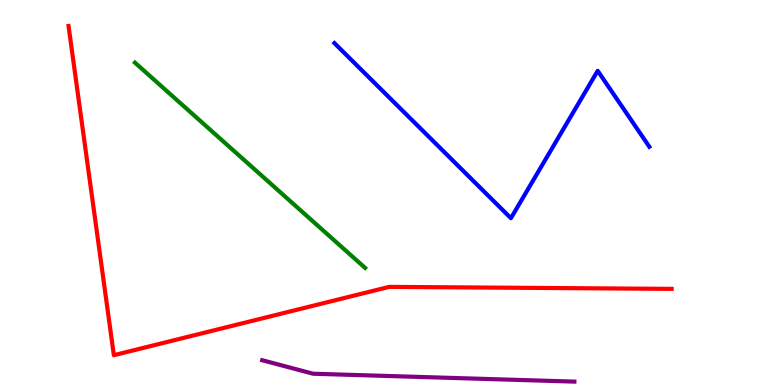[{'lines': ['blue', 'red'], 'intersections': []}, {'lines': ['green', 'red'], 'intersections': []}, {'lines': ['purple', 'red'], 'intersections': []}, {'lines': ['blue', 'green'], 'intersections': []}, {'lines': ['blue', 'purple'], 'intersections': []}, {'lines': ['green', 'purple'], 'intersections': []}]